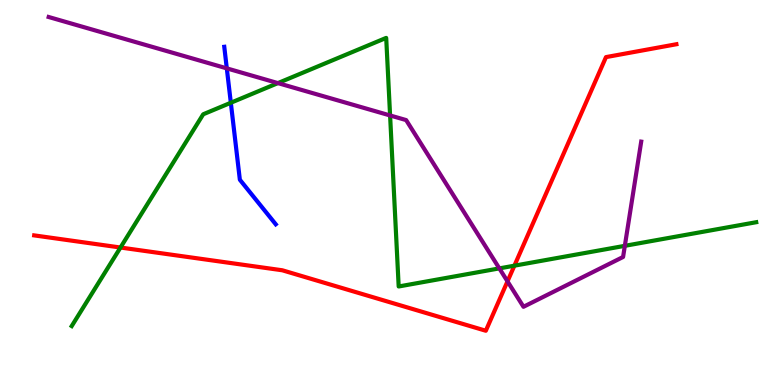[{'lines': ['blue', 'red'], 'intersections': []}, {'lines': ['green', 'red'], 'intersections': [{'x': 1.55, 'y': 3.57}, {'x': 6.64, 'y': 3.1}]}, {'lines': ['purple', 'red'], 'intersections': [{'x': 6.55, 'y': 2.69}]}, {'lines': ['blue', 'green'], 'intersections': [{'x': 2.98, 'y': 7.33}]}, {'lines': ['blue', 'purple'], 'intersections': [{'x': 2.93, 'y': 8.22}]}, {'lines': ['green', 'purple'], 'intersections': [{'x': 3.59, 'y': 7.84}, {'x': 5.03, 'y': 7.0}, {'x': 6.44, 'y': 3.03}, {'x': 8.06, 'y': 3.61}]}]